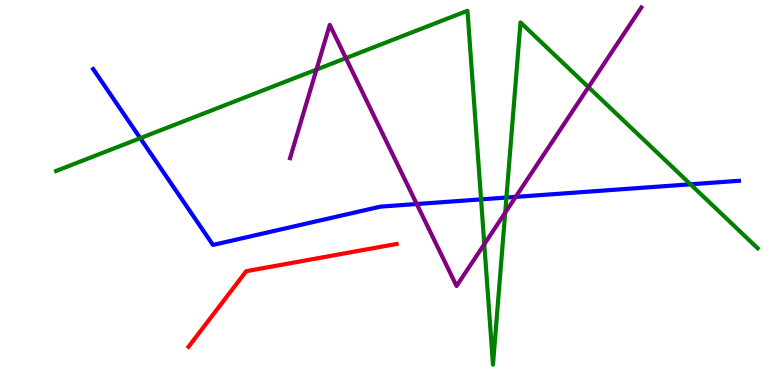[{'lines': ['blue', 'red'], 'intersections': []}, {'lines': ['green', 'red'], 'intersections': []}, {'lines': ['purple', 'red'], 'intersections': []}, {'lines': ['blue', 'green'], 'intersections': [{'x': 1.81, 'y': 6.41}, {'x': 6.21, 'y': 4.82}, {'x': 6.53, 'y': 4.87}, {'x': 8.91, 'y': 5.21}]}, {'lines': ['blue', 'purple'], 'intersections': [{'x': 5.38, 'y': 4.7}, {'x': 6.65, 'y': 4.89}]}, {'lines': ['green', 'purple'], 'intersections': [{'x': 4.08, 'y': 8.19}, {'x': 4.46, 'y': 8.49}, {'x': 6.25, 'y': 3.66}, {'x': 6.52, 'y': 4.48}, {'x': 7.59, 'y': 7.74}]}]